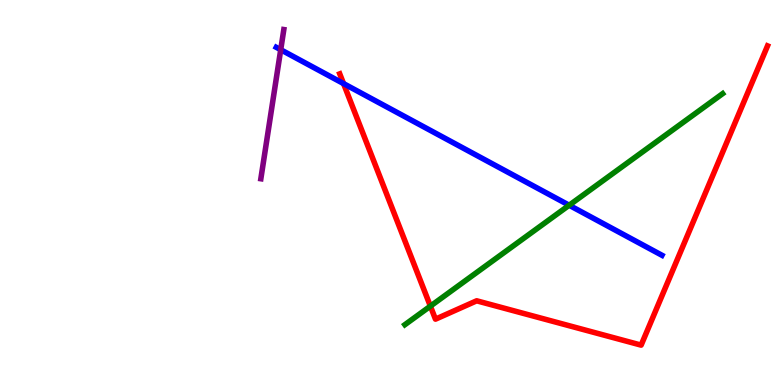[{'lines': ['blue', 'red'], 'intersections': [{'x': 4.43, 'y': 7.83}]}, {'lines': ['green', 'red'], 'intersections': [{'x': 5.55, 'y': 2.05}]}, {'lines': ['purple', 'red'], 'intersections': []}, {'lines': ['blue', 'green'], 'intersections': [{'x': 7.34, 'y': 4.67}]}, {'lines': ['blue', 'purple'], 'intersections': [{'x': 3.62, 'y': 8.71}]}, {'lines': ['green', 'purple'], 'intersections': []}]